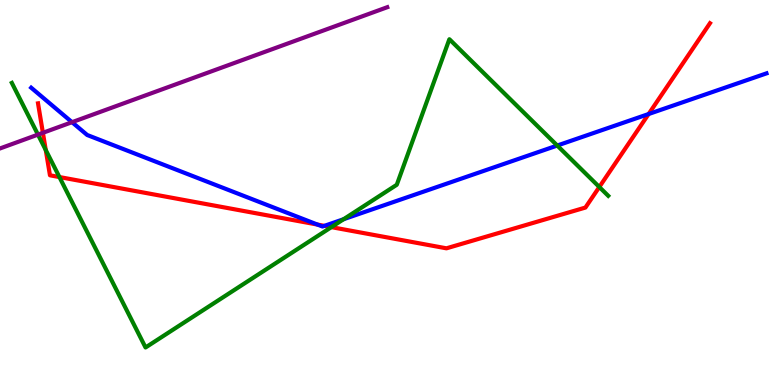[{'lines': ['blue', 'red'], 'intersections': [{'x': 4.1, 'y': 4.17}, {'x': 4.19, 'y': 4.13}, {'x': 8.37, 'y': 7.04}]}, {'lines': ['green', 'red'], 'intersections': [{'x': 0.591, 'y': 6.1}, {'x': 0.767, 'y': 5.4}, {'x': 4.28, 'y': 4.1}, {'x': 7.73, 'y': 5.14}]}, {'lines': ['purple', 'red'], 'intersections': [{'x': 0.554, 'y': 6.55}]}, {'lines': ['blue', 'green'], 'intersections': [{'x': 4.43, 'y': 4.31}, {'x': 7.19, 'y': 6.22}]}, {'lines': ['blue', 'purple'], 'intersections': [{'x': 0.929, 'y': 6.83}]}, {'lines': ['green', 'purple'], 'intersections': [{'x': 0.49, 'y': 6.5}]}]